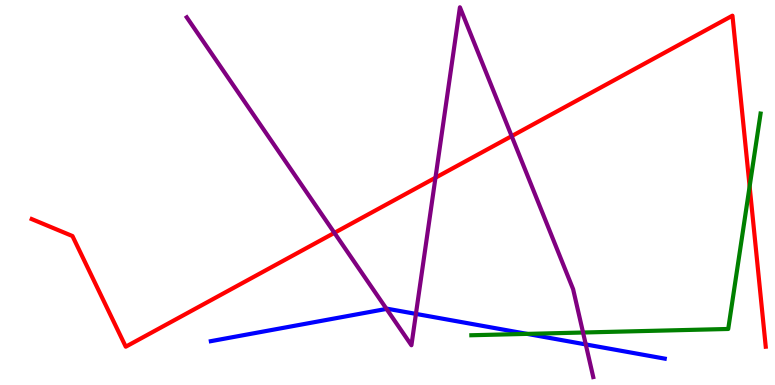[{'lines': ['blue', 'red'], 'intersections': []}, {'lines': ['green', 'red'], 'intersections': [{'x': 9.67, 'y': 5.16}]}, {'lines': ['purple', 'red'], 'intersections': [{'x': 4.31, 'y': 3.95}, {'x': 5.62, 'y': 5.38}, {'x': 6.6, 'y': 6.46}]}, {'lines': ['blue', 'green'], 'intersections': [{'x': 6.8, 'y': 1.33}]}, {'lines': ['blue', 'purple'], 'intersections': [{'x': 4.99, 'y': 1.98}, {'x': 5.37, 'y': 1.85}, {'x': 7.56, 'y': 1.05}]}, {'lines': ['green', 'purple'], 'intersections': [{'x': 7.52, 'y': 1.36}]}]